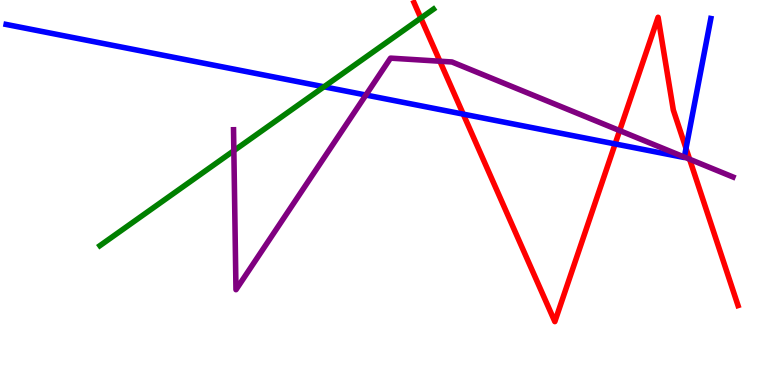[{'lines': ['blue', 'red'], 'intersections': [{'x': 5.98, 'y': 7.04}, {'x': 7.94, 'y': 6.26}, {'x': 8.85, 'y': 6.15}]}, {'lines': ['green', 'red'], 'intersections': [{'x': 5.43, 'y': 9.53}]}, {'lines': ['purple', 'red'], 'intersections': [{'x': 5.68, 'y': 8.41}, {'x': 8.0, 'y': 6.61}, {'x': 8.9, 'y': 5.86}]}, {'lines': ['blue', 'green'], 'intersections': [{'x': 4.18, 'y': 7.75}]}, {'lines': ['blue', 'purple'], 'intersections': [{'x': 4.72, 'y': 7.53}, {'x': 8.83, 'y': 5.92}]}, {'lines': ['green', 'purple'], 'intersections': [{'x': 3.02, 'y': 6.09}]}]